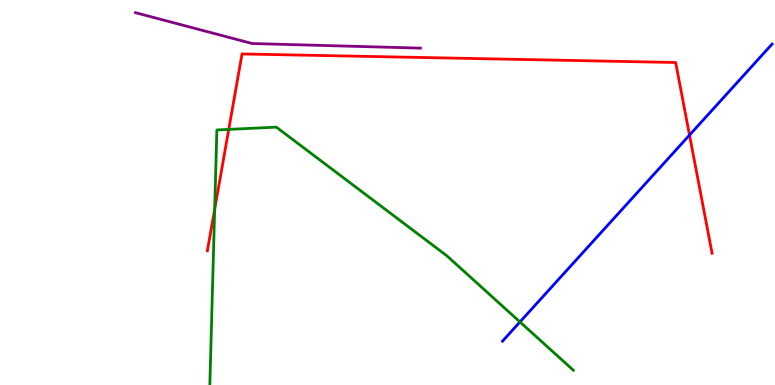[{'lines': ['blue', 'red'], 'intersections': [{'x': 8.9, 'y': 6.49}]}, {'lines': ['green', 'red'], 'intersections': [{'x': 2.77, 'y': 4.56}, {'x': 2.95, 'y': 6.64}]}, {'lines': ['purple', 'red'], 'intersections': []}, {'lines': ['blue', 'green'], 'intersections': [{'x': 6.71, 'y': 1.64}]}, {'lines': ['blue', 'purple'], 'intersections': []}, {'lines': ['green', 'purple'], 'intersections': []}]